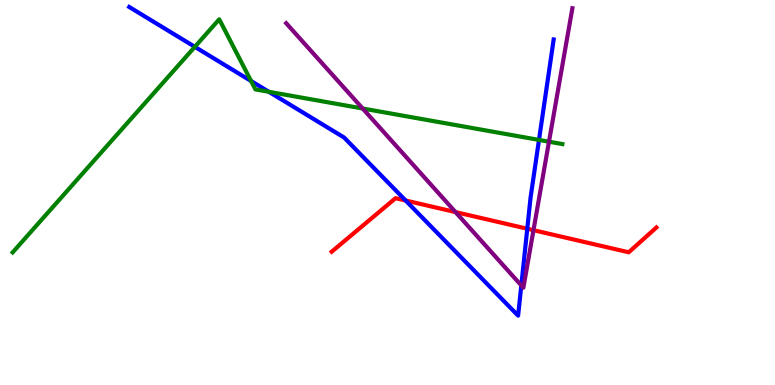[{'lines': ['blue', 'red'], 'intersections': [{'x': 5.23, 'y': 4.79}, {'x': 6.8, 'y': 4.06}]}, {'lines': ['green', 'red'], 'intersections': []}, {'lines': ['purple', 'red'], 'intersections': [{'x': 5.88, 'y': 4.49}, {'x': 6.88, 'y': 4.02}]}, {'lines': ['blue', 'green'], 'intersections': [{'x': 2.51, 'y': 8.78}, {'x': 3.24, 'y': 7.9}, {'x': 3.47, 'y': 7.62}, {'x': 6.95, 'y': 6.37}]}, {'lines': ['blue', 'purple'], 'intersections': [{'x': 6.73, 'y': 2.59}]}, {'lines': ['green', 'purple'], 'intersections': [{'x': 4.68, 'y': 7.18}, {'x': 7.08, 'y': 6.32}]}]